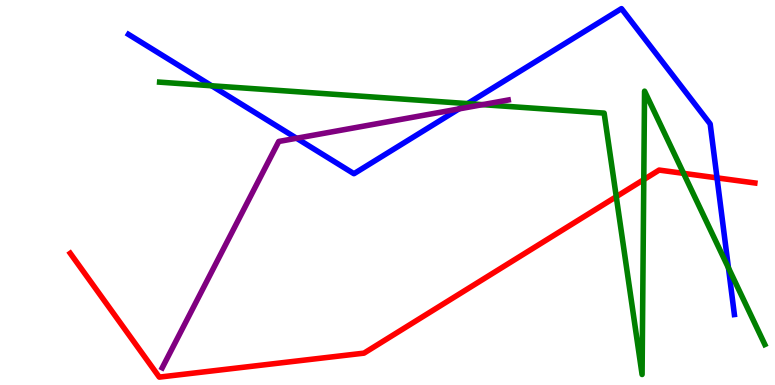[{'lines': ['blue', 'red'], 'intersections': [{'x': 9.25, 'y': 5.38}]}, {'lines': ['green', 'red'], 'intersections': [{'x': 7.95, 'y': 4.89}, {'x': 8.31, 'y': 5.33}, {'x': 8.82, 'y': 5.5}]}, {'lines': ['purple', 'red'], 'intersections': []}, {'lines': ['blue', 'green'], 'intersections': [{'x': 2.73, 'y': 7.77}, {'x': 6.03, 'y': 7.31}, {'x': 9.4, 'y': 3.04}]}, {'lines': ['blue', 'purple'], 'intersections': [{'x': 3.83, 'y': 6.41}, {'x': 5.92, 'y': 7.17}]}, {'lines': ['green', 'purple'], 'intersections': [{'x': 6.23, 'y': 7.28}]}]